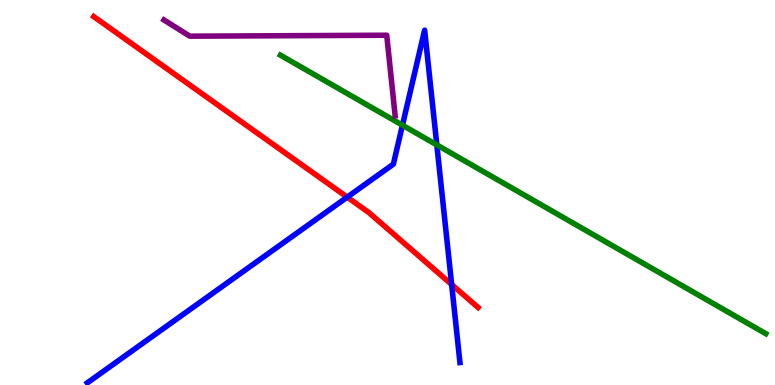[{'lines': ['blue', 'red'], 'intersections': [{'x': 4.48, 'y': 4.88}, {'x': 5.83, 'y': 2.61}]}, {'lines': ['green', 'red'], 'intersections': []}, {'lines': ['purple', 'red'], 'intersections': []}, {'lines': ['blue', 'green'], 'intersections': [{'x': 5.19, 'y': 6.75}, {'x': 5.64, 'y': 6.24}]}, {'lines': ['blue', 'purple'], 'intersections': []}, {'lines': ['green', 'purple'], 'intersections': []}]